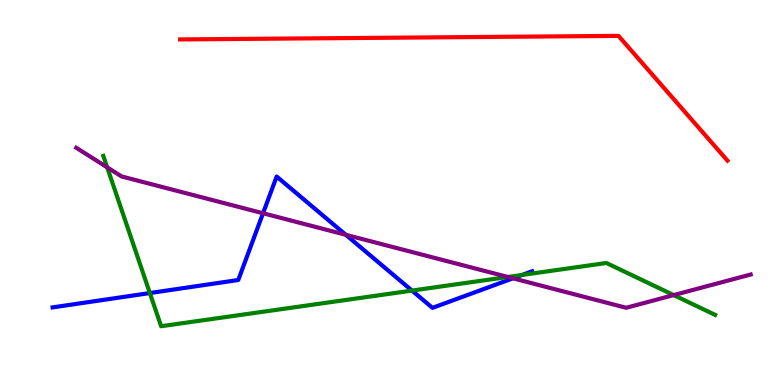[{'lines': ['blue', 'red'], 'intersections': []}, {'lines': ['green', 'red'], 'intersections': []}, {'lines': ['purple', 'red'], 'intersections': []}, {'lines': ['blue', 'green'], 'intersections': [{'x': 1.93, 'y': 2.39}, {'x': 5.32, 'y': 2.45}, {'x': 6.74, 'y': 2.86}]}, {'lines': ['blue', 'purple'], 'intersections': [{'x': 3.39, 'y': 4.46}, {'x': 4.46, 'y': 3.9}, {'x': 6.62, 'y': 2.77}]}, {'lines': ['green', 'purple'], 'intersections': [{'x': 1.38, 'y': 5.65}, {'x': 6.55, 'y': 2.81}, {'x': 8.69, 'y': 2.34}]}]